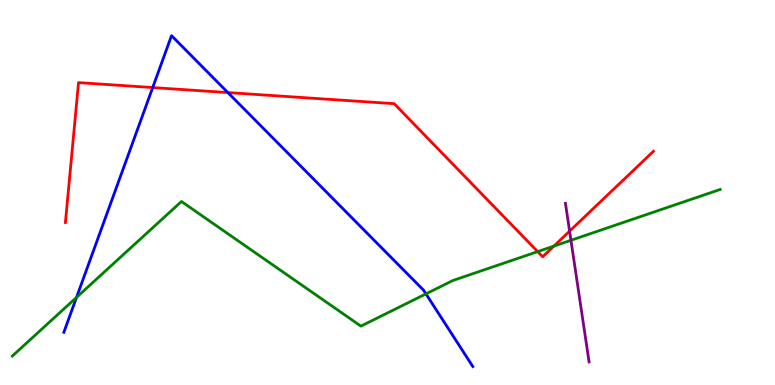[{'lines': ['blue', 'red'], 'intersections': [{'x': 1.97, 'y': 7.73}, {'x': 2.94, 'y': 7.6}]}, {'lines': ['green', 'red'], 'intersections': [{'x': 6.94, 'y': 3.46}, {'x': 7.15, 'y': 3.61}]}, {'lines': ['purple', 'red'], 'intersections': [{'x': 7.35, 'y': 4.0}]}, {'lines': ['blue', 'green'], 'intersections': [{'x': 0.987, 'y': 2.28}, {'x': 5.5, 'y': 2.37}]}, {'lines': ['blue', 'purple'], 'intersections': []}, {'lines': ['green', 'purple'], 'intersections': [{'x': 7.37, 'y': 3.76}]}]